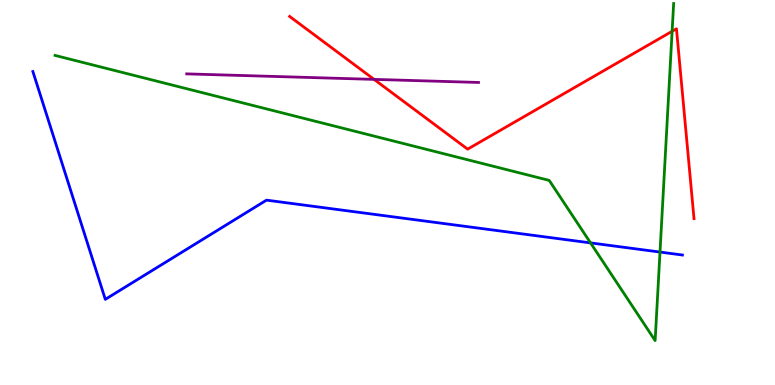[{'lines': ['blue', 'red'], 'intersections': []}, {'lines': ['green', 'red'], 'intersections': [{'x': 8.67, 'y': 9.19}]}, {'lines': ['purple', 'red'], 'intersections': [{'x': 4.83, 'y': 7.94}]}, {'lines': ['blue', 'green'], 'intersections': [{'x': 7.62, 'y': 3.69}, {'x': 8.52, 'y': 3.45}]}, {'lines': ['blue', 'purple'], 'intersections': []}, {'lines': ['green', 'purple'], 'intersections': []}]